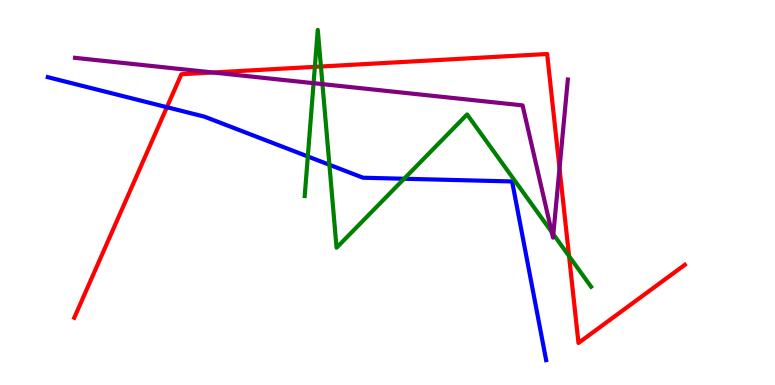[{'lines': ['blue', 'red'], 'intersections': [{'x': 2.15, 'y': 7.22}]}, {'lines': ['green', 'red'], 'intersections': [{'x': 4.06, 'y': 8.26}, {'x': 4.14, 'y': 8.27}, {'x': 7.34, 'y': 3.35}]}, {'lines': ['purple', 'red'], 'intersections': [{'x': 2.75, 'y': 8.12}, {'x': 7.22, 'y': 5.63}]}, {'lines': ['blue', 'green'], 'intersections': [{'x': 3.97, 'y': 5.94}, {'x': 4.25, 'y': 5.72}, {'x': 5.21, 'y': 5.36}]}, {'lines': ['blue', 'purple'], 'intersections': []}, {'lines': ['green', 'purple'], 'intersections': [{'x': 4.05, 'y': 7.84}, {'x': 4.16, 'y': 7.82}, {'x': 7.12, 'y': 3.97}, {'x': 7.14, 'y': 3.92}]}]